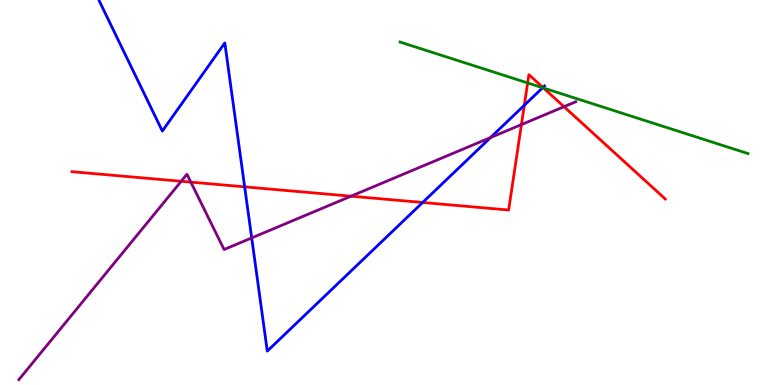[{'lines': ['blue', 'red'], 'intersections': [{'x': 3.16, 'y': 5.15}, {'x': 5.45, 'y': 4.74}, {'x': 6.77, 'y': 7.27}, {'x': 7.01, 'y': 7.73}]}, {'lines': ['green', 'red'], 'intersections': [{'x': 6.81, 'y': 7.85}, {'x': 7.01, 'y': 7.71}]}, {'lines': ['purple', 'red'], 'intersections': [{'x': 2.34, 'y': 5.29}, {'x': 2.46, 'y': 5.27}, {'x': 4.53, 'y': 4.9}, {'x': 6.73, 'y': 6.76}, {'x': 7.28, 'y': 7.23}]}, {'lines': ['blue', 'green'], 'intersections': [{'x': 7.0, 'y': 7.72}]}, {'lines': ['blue', 'purple'], 'intersections': [{'x': 3.25, 'y': 3.82}, {'x': 6.33, 'y': 6.43}]}, {'lines': ['green', 'purple'], 'intersections': []}]